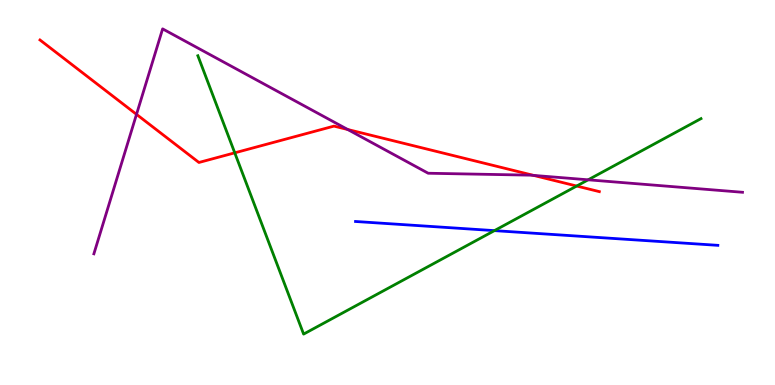[{'lines': ['blue', 'red'], 'intersections': []}, {'lines': ['green', 'red'], 'intersections': [{'x': 3.03, 'y': 6.03}, {'x': 7.44, 'y': 5.17}]}, {'lines': ['purple', 'red'], 'intersections': [{'x': 1.76, 'y': 7.03}, {'x': 4.49, 'y': 6.64}, {'x': 6.89, 'y': 5.44}]}, {'lines': ['blue', 'green'], 'intersections': [{'x': 6.38, 'y': 4.01}]}, {'lines': ['blue', 'purple'], 'intersections': []}, {'lines': ['green', 'purple'], 'intersections': [{'x': 7.59, 'y': 5.33}]}]